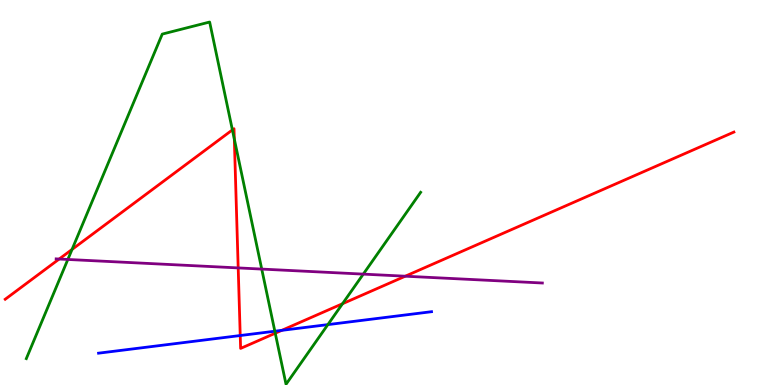[{'lines': ['blue', 'red'], 'intersections': [{'x': 3.1, 'y': 1.28}, {'x': 3.64, 'y': 1.42}]}, {'lines': ['green', 'red'], 'intersections': [{'x': 0.93, 'y': 3.52}, {'x': 3.0, 'y': 6.63}, {'x': 3.02, 'y': 6.39}, {'x': 3.55, 'y': 1.34}, {'x': 4.42, 'y': 2.11}]}, {'lines': ['purple', 'red'], 'intersections': [{'x': 0.764, 'y': 3.27}, {'x': 3.07, 'y': 3.04}, {'x': 5.23, 'y': 2.83}]}, {'lines': ['blue', 'green'], 'intersections': [{'x': 3.55, 'y': 1.4}, {'x': 4.23, 'y': 1.57}]}, {'lines': ['blue', 'purple'], 'intersections': []}, {'lines': ['green', 'purple'], 'intersections': [{'x': 0.875, 'y': 3.26}, {'x': 3.38, 'y': 3.01}, {'x': 4.69, 'y': 2.88}]}]